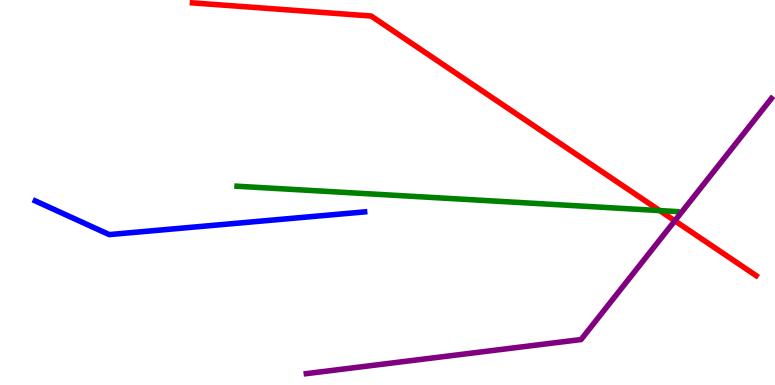[{'lines': ['blue', 'red'], 'intersections': []}, {'lines': ['green', 'red'], 'intersections': [{'x': 8.51, 'y': 4.53}]}, {'lines': ['purple', 'red'], 'intersections': [{'x': 8.71, 'y': 4.27}]}, {'lines': ['blue', 'green'], 'intersections': []}, {'lines': ['blue', 'purple'], 'intersections': []}, {'lines': ['green', 'purple'], 'intersections': []}]